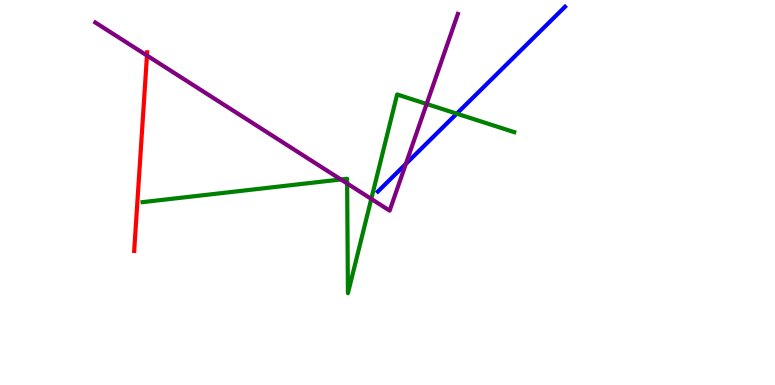[{'lines': ['blue', 'red'], 'intersections': []}, {'lines': ['green', 'red'], 'intersections': []}, {'lines': ['purple', 'red'], 'intersections': [{'x': 1.9, 'y': 8.56}]}, {'lines': ['blue', 'green'], 'intersections': [{'x': 5.89, 'y': 7.05}]}, {'lines': ['blue', 'purple'], 'intersections': [{'x': 5.24, 'y': 5.74}]}, {'lines': ['green', 'purple'], 'intersections': [{'x': 4.4, 'y': 5.34}, {'x': 4.48, 'y': 5.23}, {'x': 4.79, 'y': 4.83}, {'x': 5.5, 'y': 7.3}]}]